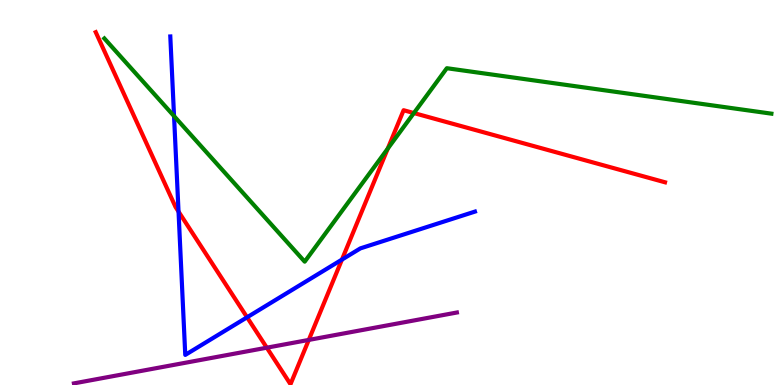[{'lines': ['blue', 'red'], 'intersections': [{'x': 2.3, 'y': 4.5}, {'x': 3.19, 'y': 1.76}, {'x': 4.41, 'y': 3.26}]}, {'lines': ['green', 'red'], 'intersections': [{'x': 5.0, 'y': 6.14}, {'x': 5.34, 'y': 7.06}]}, {'lines': ['purple', 'red'], 'intersections': [{'x': 3.44, 'y': 0.969}, {'x': 3.98, 'y': 1.17}]}, {'lines': ['blue', 'green'], 'intersections': [{'x': 2.25, 'y': 6.98}]}, {'lines': ['blue', 'purple'], 'intersections': []}, {'lines': ['green', 'purple'], 'intersections': []}]